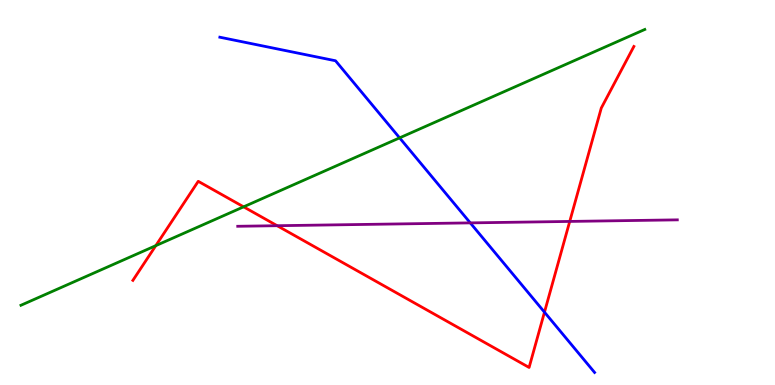[{'lines': ['blue', 'red'], 'intersections': [{'x': 7.03, 'y': 1.89}]}, {'lines': ['green', 'red'], 'intersections': [{'x': 2.01, 'y': 3.62}, {'x': 3.14, 'y': 4.63}]}, {'lines': ['purple', 'red'], 'intersections': [{'x': 3.58, 'y': 4.14}, {'x': 7.35, 'y': 4.25}]}, {'lines': ['blue', 'green'], 'intersections': [{'x': 5.16, 'y': 6.42}]}, {'lines': ['blue', 'purple'], 'intersections': [{'x': 6.07, 'y': 4.21}]}, {'lines': ['green', 'purple'], 'intersections': []}]